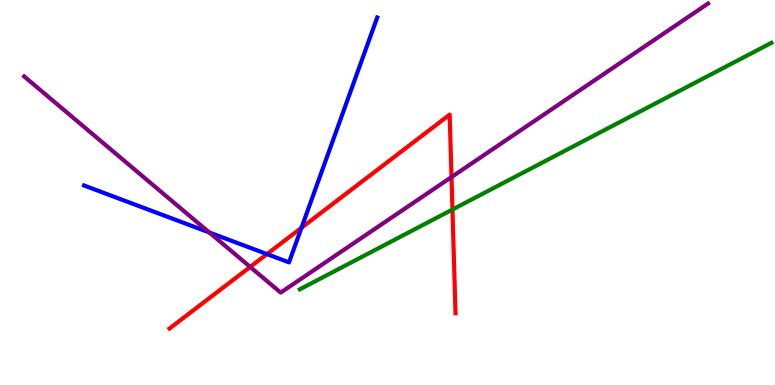[{'lines': ['blue', 'red'], 'intersections': [{'x': 3.44, 'y': 3.4}, {'x': 3.89, 'y': 4.08}]}, {'lines': ['green', 'red'], 'intersections': [{'x': 5.84, 'y': 4.56}]}, {'lines': ['purple', 'red'], 'intersections': [{'x': 3.23, 'y': 3.07}, {'x': 5.83, 'y': 5.4}]}, {'lines': ['blue', 'green'], 'intersections': []}, {'lines': ['blue', 'purple'], 'intersections': [{'x': 2.7, 'y': 3.96}]}, {'lines': ['green', 'purple'], 'intersections': []}]